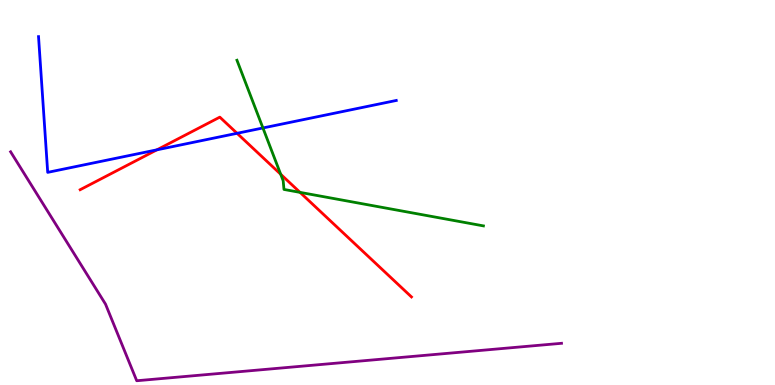[{'lines': ['blue', 'red'], 'intersections': [{'x': 2.02, 'y': 6.11}, {'x': 3.06, 'y': 6.54}]}, {'lines': ['green', 'red'], 'intersections': [{'x': 3.62, 'y': 5.47}, {'x': 3.87, 'y': 5.0}]}, {'lines': ['purple', 'red'], 'intersections': []}, {'lines': ['blue', 'green'], 'intersections': [{'x': 3.39, 'y': 6.68}]}, {'lines': ['blue', 'purple'], 'intersections': []}, {'lines': ['green', 'purple'], 'intersections': []}]